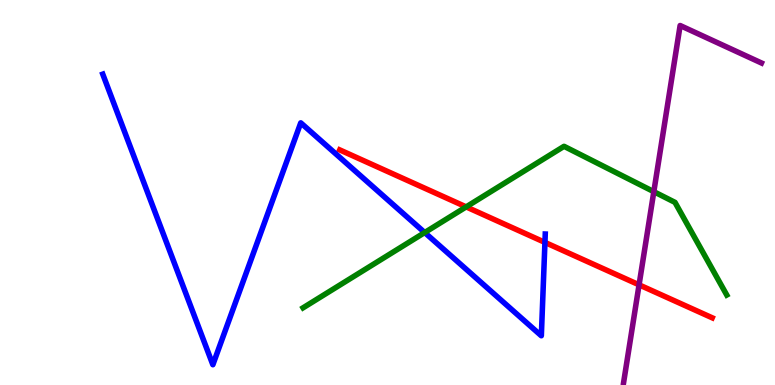[{'lines': ['blue', 'red'], 'intersections': [{'x': 7.03, 'y': 3.7}]}, {'lines': ['green', 'red'], 'intersections': [{'x': 6.01, 'y': 4.63}]}, {'lines': ['purple', 'red'], 'intersections': [{'x': 8.25, 'y': 2.6}]}, {'lines': ['blue', 'green'], 'intersections': [{'x': 5.48, 'y': 3.96}]}, {'lines': ['blue', 'purple'], 'intersections': []}, {'lines': ['green', 'purple'], 'intersections': [{'x': 8.44, 'y': 5.02}]}]